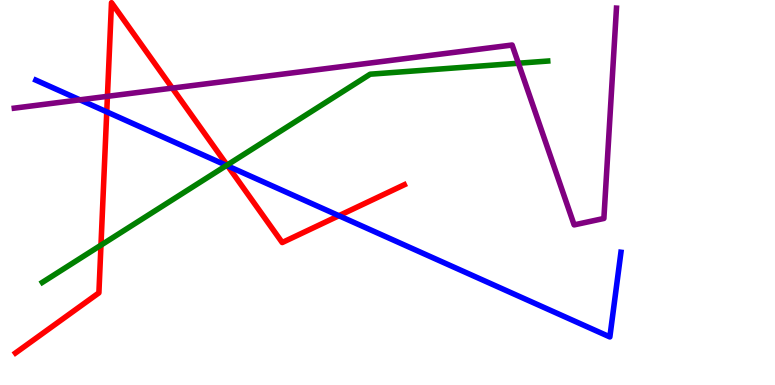[{'lines': ['blue', 'red'], 'intersections': [{'x': 1.38, 'y': 7.09}, {'x': 2.94, 'y': 5.69}, {'x': 4.37, 'y': 4.4}]}, {'lines': ['green', 'red'], 'intersections': [{'x': 1.3, 'y': 3.63}, {'x': 2.93, 'y': 5.71}]}, {'lines': ['purple', 'red'], 'intersections': [{'x': 1.39, 'y': 7.5}, {'x': 2.22, 'y': 7.71}]}, {'lines': ['blue', 'green'], 'intersections': [{'x': 2.92, 'y': 5.7}]}, {'lines': ['blue', 'purple'], 'intersections': [{'x': 1.03, 'y': 7.41}]}, {'lines': ['green', 'purple'], 'intersections': [{'x': 6.69, 'y': 8.36}]}]